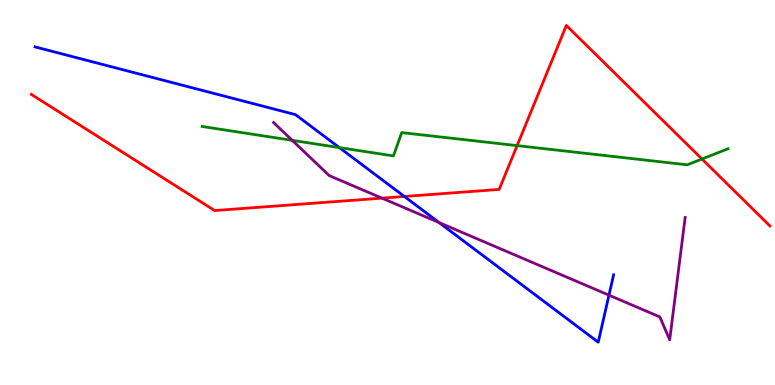[{'lines': ['blue', 'red'], 'intersections': [{'x': 5.22, 'y': 4.9}]}, {'lines': ['green', 'red'], 'intersections': [{'x': 6.67, 'y': 6.22}, {'x': 9.06, 'y': 5.87}]}, {'lines': ['purple', 'red'], 'intersections': [{'x': 4.93, 'y': 4.85}]}, {'lines': ['blue', 'green'], 'intersections': [{'x': 4.38, 'y': 6.17}]}, {'lines': ['blue', 'purple'], 'intersections': [{'x': 5.67, 'y': 4.22}, {'x': 7.86, 'y': 2.33}]}, {'lines': ['green', 'purple'], 'intersections': [{'x': 3.77, 'y': 6.35}]}]